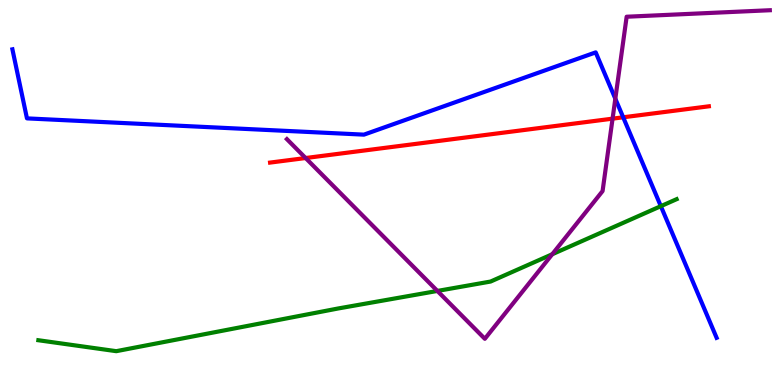[{'lines': ['blue', 'red'], 'intersections': [{'x': 8.04, 'y': 6.95}]}, {'lines': ['green', 'red'], 'intersections': []}, {'lines': ['purple', 'red'], 'intersections': [{'x': 3.94, 'y': 5.9}, {'x': 7.9, 'y': 6.92}]}, {'lines': ['blue', 'green'], 'intersections': [{'x': 8.53, 'y': 4.65}]}, {'lines': ['blue', 'purple'], 'intersections': [{'x': 7.94, 'y': 7.44}]}, {'lines': ['green', 'purple'], 'intersections': [{'x': 5.64, 'y': 2.44}, {'x': 7.13, 'y': 3.4}]}]